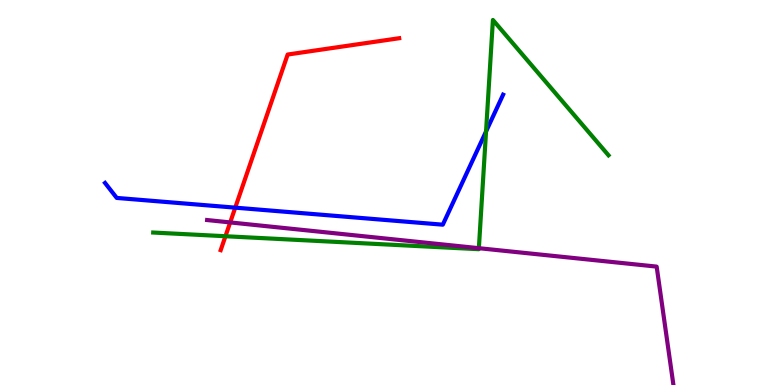[{'lines': ['blue', 'red'], 'intersections': [{'x': 3.04, 'y': 4.61}]}, {'lines': ['green', 'red'], 'intersections': [{'x': 2.91, 'y': 3.86}]}, {'lines': ['purple', 'red'], 'intersections': [{'x': 2.97, 'y': 4.22}]}, {'lines': ['blue', 'green'], 'intersections': [{'x': 6.27, 'y': 6.59}]}, {'lines': ['blue', 'purple'], 'intersections': []}, {'lines': ['green', 'purple'], 'intersections': [{'x': 6.18, 'y': 3.55}]}]